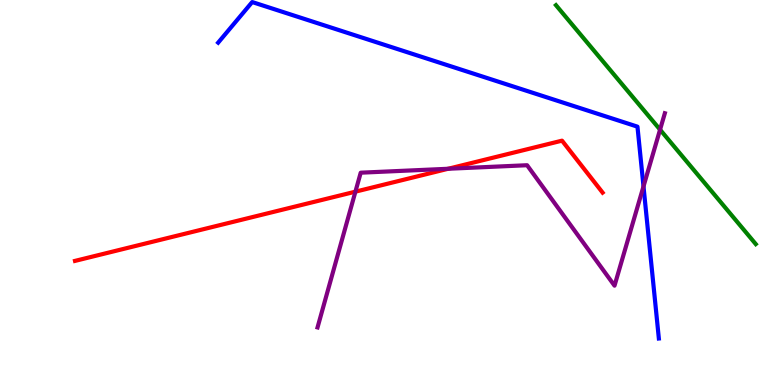[{'lines': ['blue', 'red'], 'intersections': []}, {'lines': ['green', 'red'], 'intersections': []}, {'lines': ['purple', 'red'], 'intersections': [{'x': 4.59, 'y': 5.02}, {'x': 5.78, 'y': 5.62}]}, {'lines': ['blue', 'green'], 'intersections': []}, {'lines': ['blue', 'purple'], 'intersections': [{'x': 8.3, 'y': 5.16}]}, {'lines': ['green', 'purple'], 'intersections': [{'x': 8.52, 'y': 6.63}]}]